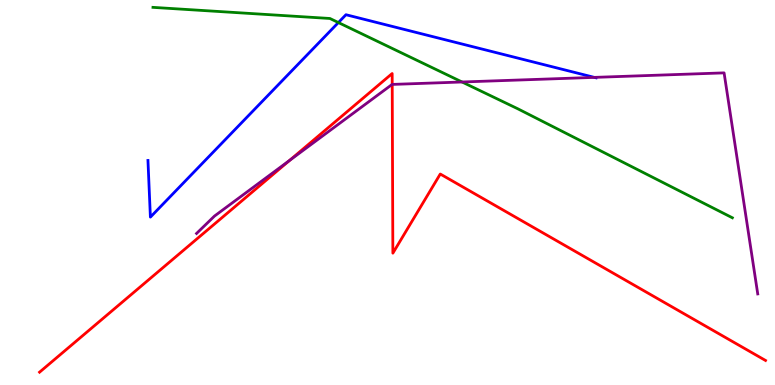[{'lines': ['blue', 'red'], 'intersections': []}, {'lines': ['green', 'red'], 'intersections': []}, {'lines': ['purple', 'red'], 'intersections': [{'x': 3.74, 'y': 5.83}, {'x': 5.06, 'y': 7.81}]}, {'lines': ['blue', 'green'], 'intersections': [{'x': 4.37, 'y': 9.41}]}, {'lines': ['blue', 'purple'], 'intersections': [{'x': 7.67, 'y': 7.99}]}, {'lines': ['green', 'purple'], 'intersections': [{'x': 5.96, 'y': 7.87}]}]